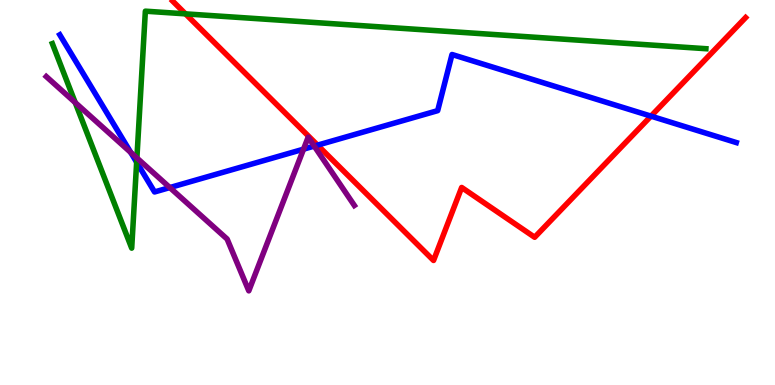[{'lines': ['blue', 'red'], 'intersections': [{'x': 4.1, 'y': 6.23}, {'x': 8.4, 'y': 6.98}]}, {'lines': ['green', 'red'], 'intersections': [{'x': 2.39, 'y': 9.64}]}, {'lines': ['purple', 'red'], 'intersections': []}, {'lines': ['blue', 'green'], 'intersections': [{'x': 1.76, 'y': 5.79}]}, {'lines': ['blue', 'purple'], 'intersections': [{'x': 1.69, 'y': 6.04}, {'x': 2.19, 'y': 5.13}, {'x': 3.92, 'y': 6.13}, {'x': 4.05, 'y': 6.21}]}, {'lines': ['green', 'purple'], 'intersections': [{'x': 0.971, 'y': 7.34}, {'x': 1.77, 'y': 5.9}]}]